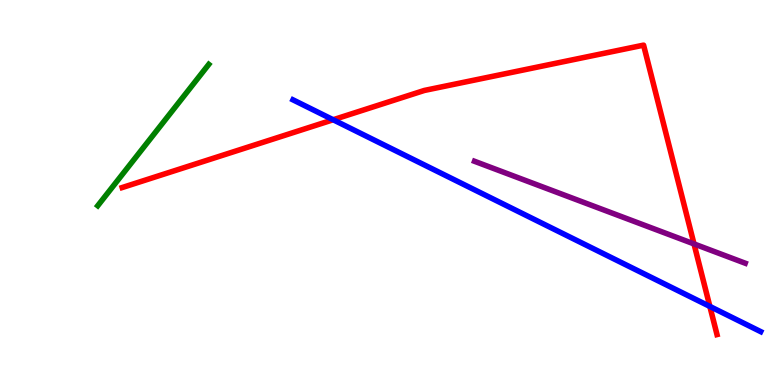[{'lines': ['blue', 'red'], 'intersections': [{'x': 4.3, 'y': 6.89}, {'x': 9.16, 'y': 2.04}]}, {'lines': ['green', 'red'], 'intersections': []}, {'lines': ['purple', 'red'], 'intersections': [{'x': 8.95, 'y': 3.66}]}, {'lines': ['blue', 'green'], 'intersections': []}, {'lines': ['blue', 'purple'], 'intersections': []}, {'lines': ['green', 'purple'], 'intersections': []}]